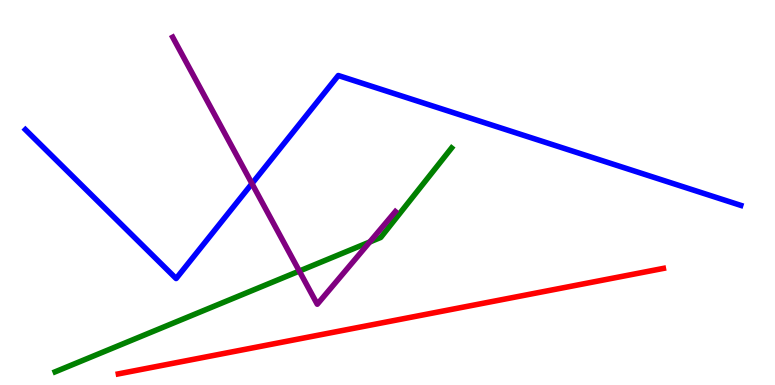[{'lines': ['blue', 'red'], 'intersections': []}, {'lines': ['green', 'red'], 'intersections': []}, {'lines': ['purple', 'red'], 'intersections': []}, {'lines': ['blue', 'green'], 'intersections': []}, {'lines': ['blue', 'purple'], 'intersections': [{'x': 3.25, 'y': 5.23}]}, {'lines': ['green', 'purple'], 'intersections': [{'x': 3.86, 'y': 2.96}, {'x': 4.77, 'y': 3.71}]}]